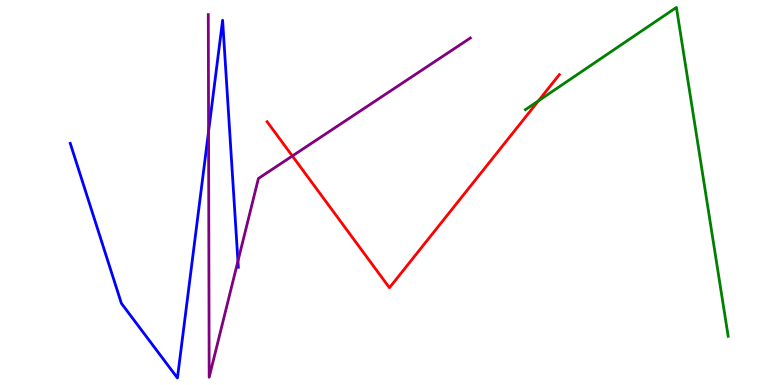[{'lines': ['blue', 'red'], 'intersections': []}, {'lines': ['green', 'red'], 'intersections': [{'x': 6.95, 'y': 7.38}]}, {'lines': ['purple', 'red'], 'intersections': [{'x': 3.77, 'y': 5.95}]}, {'lines': ['blue', 'green'], 'intersections': []}, {'lines': ['blue', 'purple'], 'intersections': [{'x': 2.69, 'y': 6.59}, {'x': 3.07, 'y': 3.22}]}, {'lines': ['green', 'purple'], 'intersections': []}]